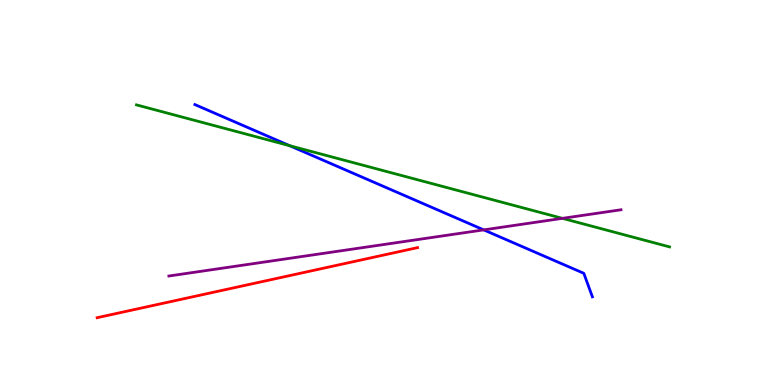[{'lines': ['blue', 'red'], 'intersections': []}, {'lines': ['green', 'red'], 'intersections': []}, {'lines': ['purple', 'red'], 'intersections': []}, {'lines': ['blue', 'green'], 'intersections': [{'x': 3.74, 'y': 6.22}]}, {'lines': ['blue', 'purple'], 'intersections': [{'x': 6.24, 'y': 4.03}]}, {'lines': ['green', 'purple'], 'intersections': [{'x': 7.26, 'y': 4.33}]}]